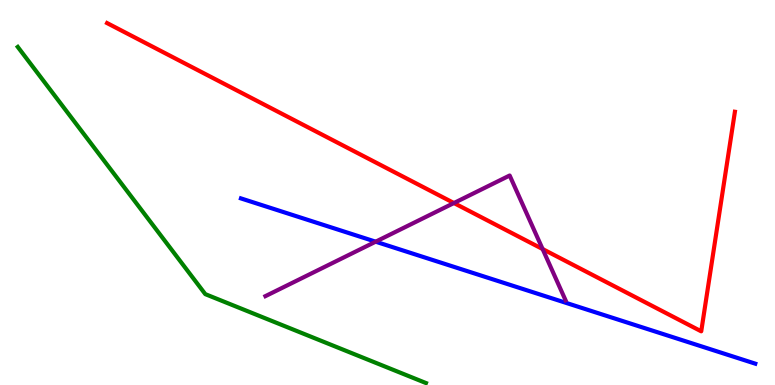[{'lines': ['blue', 'red'], 'intersections': []}, {'lines': ['green', 'red'], 'intersections': []}, {'lines': ['purple', 'red'], 'intersections': [{'x': 5.86, 'y': 4.73}, {'x': 7.0, 'y': 3.53}]}, {'lines': ['blue', 'green'], 'intersections': []}, {'lines': ['blue', 'purple'], 'intersections': [{'x': 4.85, 'y': 3.72}]}, {'lines': ['green', 'purple'], 'intersections': []}]